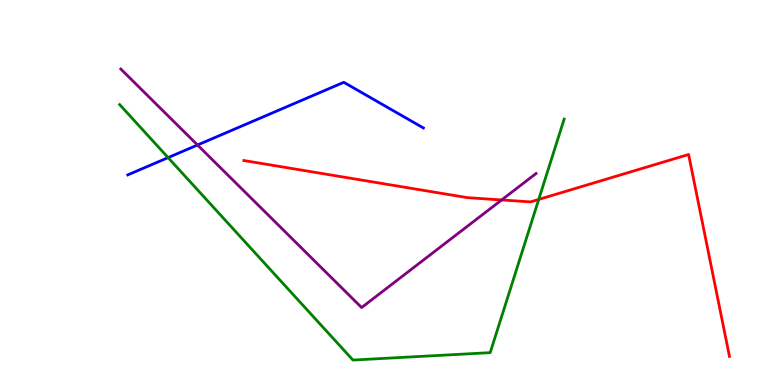[{'lines': ['blue', 'red'], 'intersections': []}, {'lines': ['green', 'red'], 'intersections': [{'x': 6.95, 'y': 4.82}]}, {'lines': ['purple', 'red'], 'intersections': [{'x': 6.47, 'y': 4.81}]}, {'lines': ['blue', 'green'], 'intersections': [{'x': 2.17, 'y': 5.91}]}, {'lines': ['blue', 'purple'], 'intersections': [{'x': 2.55, 'y': 6.23}]}, {'lines': ['green', 'purple'], 'intersections': []}]